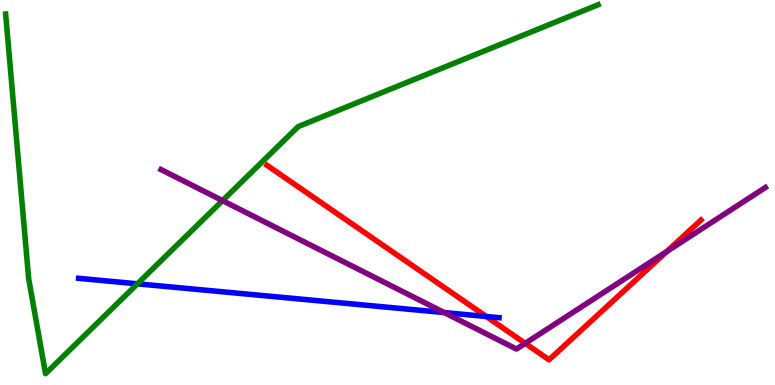[{'lines': ['blue', 'red'], 'intersections': [{'x': 6.27, 'y': 1.78}]}, {'lines': ['green', 'red'], 'intersections': []}, {'lines': ['purple', 'red'], 'intersections': [{'x': 6.78, 'y': 1.08}, {'x': 8.6, 'y': 3.47}]}, {'lines': ['blue', 'green'], 'intersections': [{'x': 1.77, 'y': 2.63}]}, {'lines': ['blue', 'purple'], 'intersections': [{'x': 5.73, 'y': 1.88}]}, {'lines': ['green', 'purple'], 'intersections': [{'x': 2.87, 'y': 4.79}]}]